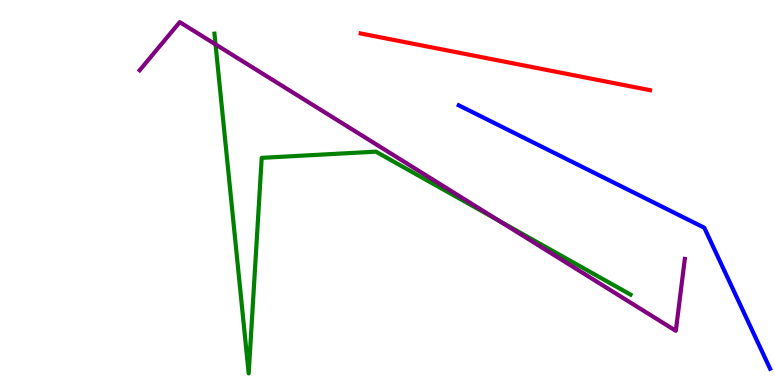[{'lines': ['blue', 'red'], 'intersections': []}, {'lines': ['green', 'red'], 'intersections': []}, {'lines': ['purple', 'red'], 'intersections': []}, {'lines': ['blue', 'green'], 'intersections': []}, {'lines': ['blue', 'purple'], 'intersections': []}, {'lines': ['green', 'purple'], 'intersections': [{'x': 2.78, 'y': 8.85}, {'x': 6.43, 'y': 4.27}]}]